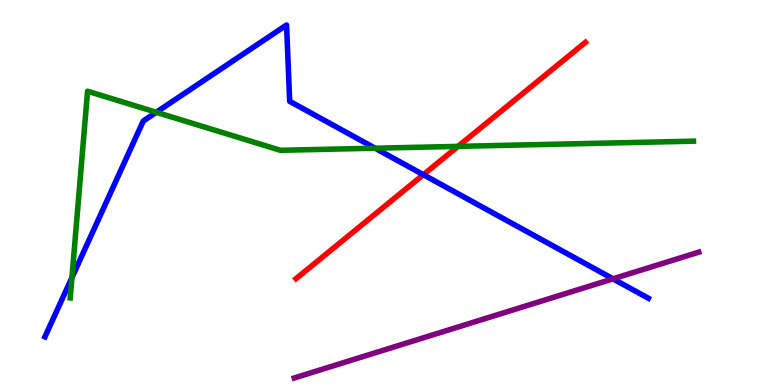[{'lines': ['blue', 'red'], 'intersections': [{'x': 5.46, 'y': 5.46}]}, {'lines': ['green', 'red'], 'intersections': [{'x': 5.91, 'y': 6.2}]}, {'lines': ['purple', 'red'], 'intersections': []}, {'lines': ['blue', 'green'], 'intersections': [{'x': 0.928, 'y': 2.79}, {'x': 2.02, 'y': 7.08}, {'x': 4.84, 'y': 6.15}]}, {'lines': ['blue', 'purple'], 'intersections': [{'x': 7.91, 'y': 2.76}]}, {'lines': ['green', 'purple'], 'intersections': []}]